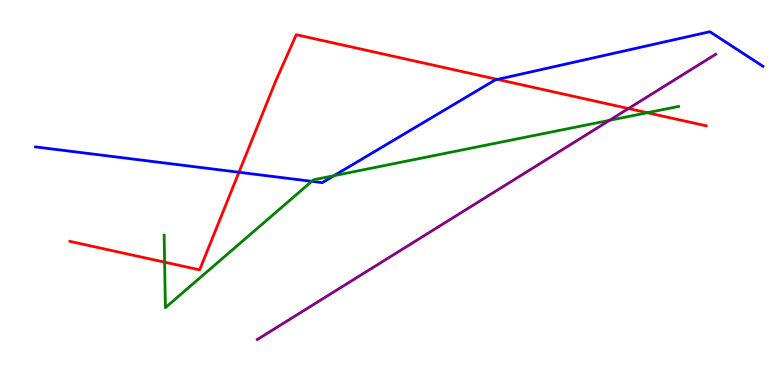[{'lines': ['blue', 'red'], 'intersections': [{'x': 3.08, 'y': 5.53}, {'x': 6.42, 'y': 7.94}]}, {'lines': ['green', 'red'], 'intersections': [{'x': 2.12, 'y': 3.19}, {'x': 8.35, 'y': 7.07}]}, {'lines': ['purple', 'red'], 'intersections': [{'x': 8.11, 'y': 7.18}]}, {'lines': ['blue', 'green'], 'intersections': [{'x': 4.02, 'y': 5.29}, {'x': 4.31, 'y': 5.44}]}, {'lines': ['blue', 'purple'], 'intersections': []}, {'lines': ['green', 'purple'], 'intersections': [{'x': 7.86, 'y': 6.87}]}]